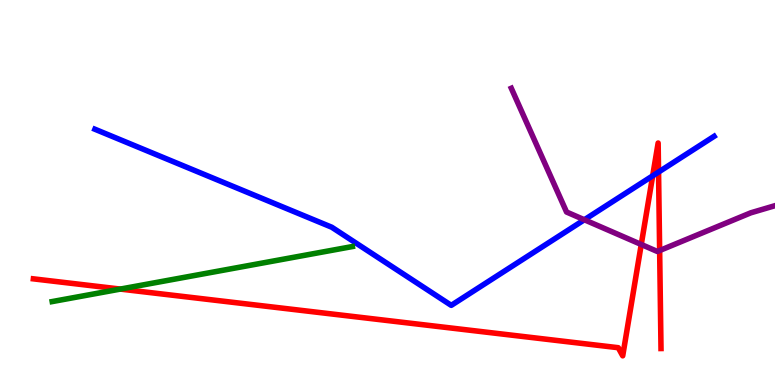[{'lines': ['blue', 'red'], 'intersections': [{'x': 8.42, 'y': 5.43}, {'x': 8.5, 'y': 5.53}]}, {'lines': ['green', 'red'], 'intersections': [{'x': 1.55, 'y': 2.49}]}, {'lines': ['purple', 'red'], 'intersections': [{'x': 8.27, 'y': 3.65}, {'x': 8.51, 'y': 3.49}]}, {'lines': ['blue', 'green'], 'intersections': []}, {'lines': ['blue', 'purple'], 'intersections': [{'x': 7.54, 'y': 4.29}]}, {'lines': ['green', 'purple'], 'intersections': []}]